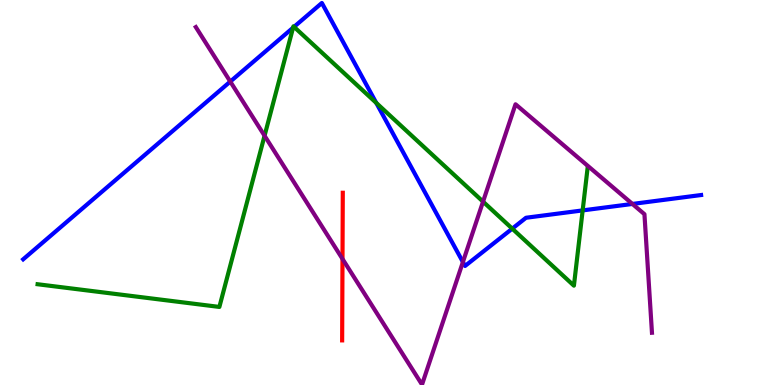[{'lines': ['blue', 'red'], 'intersections': []}, {'lines': ['green', 'red'], 'intersections': []}, {'lines': ['purple', 'red'], 'intersections': [{'x': 4.42, 'y': 3.27}]}, {'lines': ['blue', 'green'], 'intersections': [{'x': 3.78, 'y': 9.28}, {'x': 3.79, 'y': 9.3}, {'x': 4.86, 'y': 7.33}, {'x': 6.61, 'y': 4.06}, {'x': 7.52, 'y': 4.53}]}, {'lines': ['blue', 'purple'], 'intersections': [{'x': 2.97, 'y': 7.88}, {'x': 5.97, 'y': 3.19}, {'x': 8.16, 'y': 4.7}]}, {'lines': ['green', 'purple'], 'intersections': [{'x': 3.41, 'y': 6.47}, {'x': 6.23, 'y': 4.76}]}]